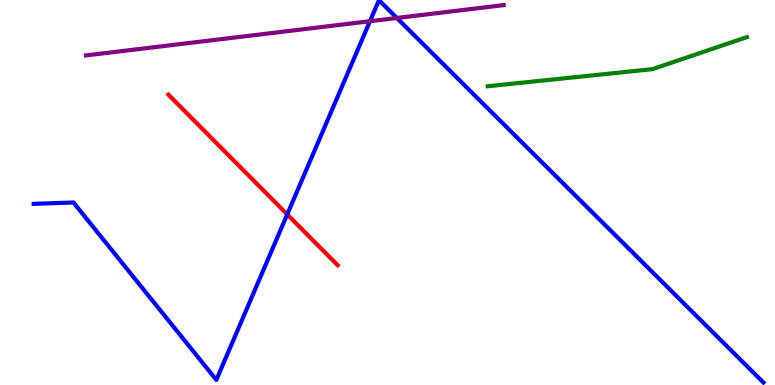[{'lines': ['blue', 'red'], 'intersections': [{'x': 3.71, 'y': 4.43}]}, {'lines': ['green', 'red'], 'intersections': []}, {'lines': ['purple', 'red'], 'intersections': []}, {'lines': ['blue', 'green'], 'intersections': []}, {'lines': ['blue', 'purple'], 'intersections': [{'x': 4.77, 'y': 9.45}, {'x': 5.12, 'y': 9.53}]}, {'lines': ['green', 'purple'], 'intersections': []}]